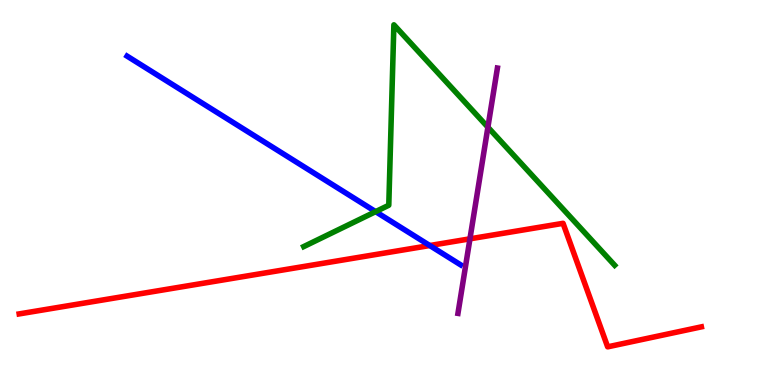[{'lines': ['blue', 'red'], 'intersections': [{'x': 5.55, 'y': 3.62}]}, {'lines': ['green', 'red'], 'intersections': []}, {'lines': ['purple', 'red'], 'intersections': [{'x': 6.06, 'y': 3.8}]}, {'lines': ['blue', 'green'], 'intersections': [{'x': 4.85, 'y': 4.5}]}, {'lines': ['blue', 'purple'], 'intersections': []}, {'lines': ['green', 'purple'], 'intersections': [{'x': 6.3, 'y': 6.7}]}]